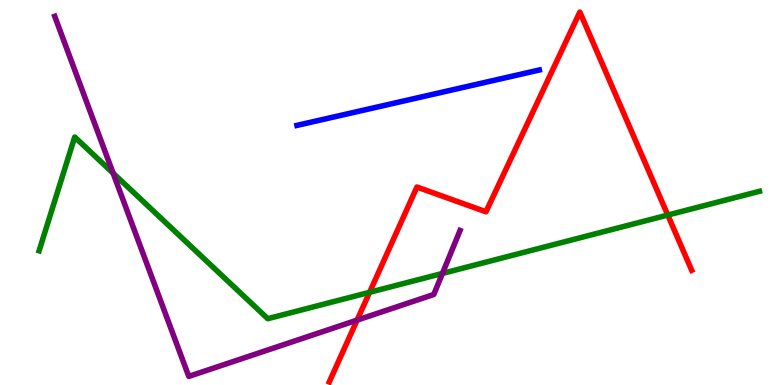[{'lines': ['blue', 'red'], 'intersections': []}, {'lines': ['green', 'red'], 'intersections': [{'x': 4.77, 'y': 2.41}, {'x': 8.62, 'y': 4.41}]}, {'lines': ['purple', 'red'], 'intersections': [{'x': 4.61, 'y': 1.68}]}, {'lines': ['blue', 'green'], 'intersections': []}, {'lines': ['blue', 'purple'], 'intersections': []}, {'lines': ['green', 'purple'], 'intersections': [{'x': 1.46, 'y': 5.5}, {'x': 5.71, 'y': 2.9}]}]